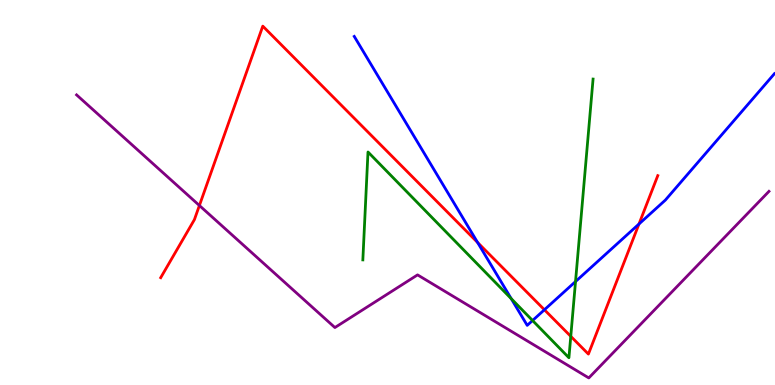[{'lines': ['blue', 'red'], 'intersections': [{'x': 6.16, 'y': 3.7}, {'x': 7.02, 'y': 1.95}, {'x': 8.24, 'y': 4.18}]}, {'lines': ['green', 'red'], 'intersections': [{'x': 7.36, 'y': 1.26}]}, {'lines': ['purple', 'red'], 'intersections': [{'x': 2.57, 'y': 4.66}]}, {'lines': ['blue', 'green'], 'intersections': [{'x': 6.6, 'y': 2.24}, {'x': 6.87, 'y': 1.68}, {'x': 7.43, 'y': 2.69}]}, {'lines': ['blue', 'purple'], 'intersections': []}, {'lines': ['green', 'purple'], 'intersections': []}]